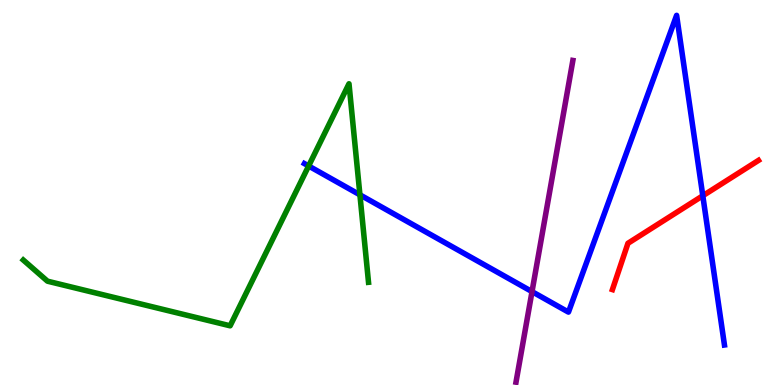[{'lines': ['blue', 'red'], 'intersections': [{'x': 9.07, 'y': 4.92}]}, {'lines': ['green', 'red'], 'intersections': []}, {'lines': ['purple', 'red'], 'intersections': []}, {'lines': ['blue', 'green'], 'intersections': [{'x': 3.98, 'y': 5.69}, {'x': 4.64, 'y': 4.94}]}, {'lines': ['blue', 'purple'], 'intersections': [{'x': 6.86, 'y': 2.43}]}, {'lines': ['green', 'purple'], 'intersections': []}]